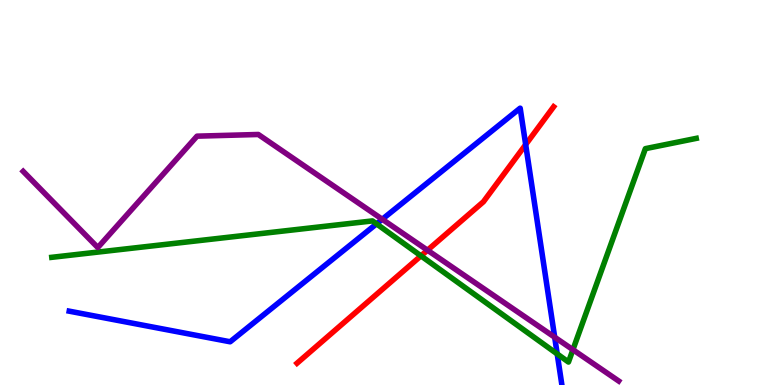[{'lines': ['blue', 'red'], 'intersections': [{'x': 6.78, 'y': 6.24}]}, {'lines': ['green', 'red'], 'intersections': [{'x': 5.43, 'y': 3.35}]}, {'lines': ['purple', 'red'], 'intersections': [{'x': 5.52, 'y': 3.5}]}, {'lines': ['blue', 'green'], 'intersections': [{'x': 4.86, 'y': 4.19}, {'x': 7.19, 'y': 0.807}]}, {'lines': ['blue', 'purple'], 'intersections': [{'x': 4.93, 'y': 4.3}, {'x': 7.16, 'y': 1.24}]}, {'lines': ['green', 'purple'], 'intersections': [{'x': 7.39, 'y': 0.917}]}]